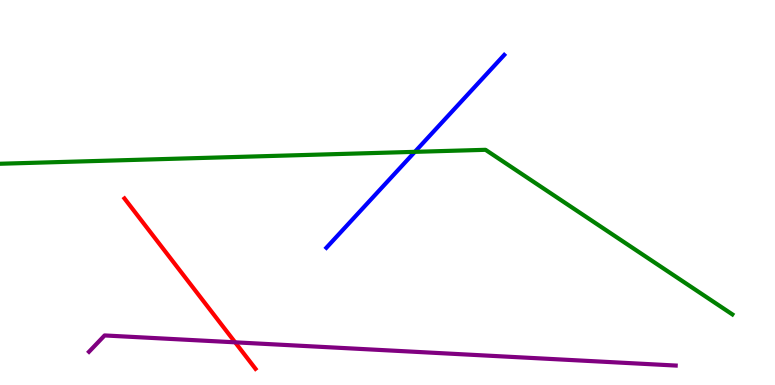[{'lines': ['blue', 'red'], 'intersections': []}, {'lines': ['green', 'red'], 'intersections': []}, {'lines': ['purple', 'red'], 'intersections': [{'x': 3.03, 'y': 1.11}]}, {'lines': ['blue', 'green'], 'intersections': [{'x': 5.35, 'y': 6.06}]}, {'lines': ['blue', 'purple'], 'intersections': []}, {'lines': ['green', 'purple'], 'intersections': []}]